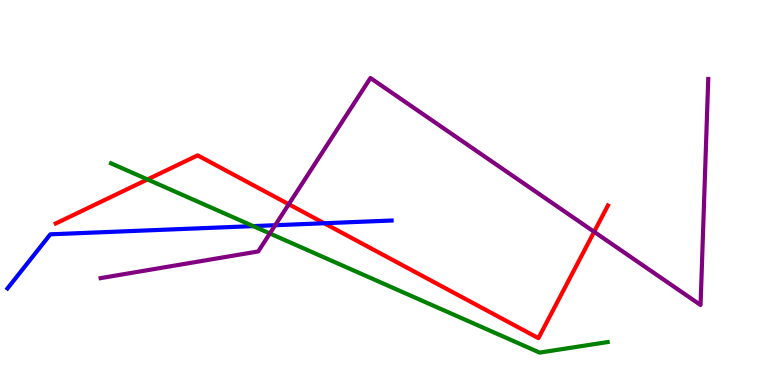[{'lines': ['blue', 'red'], 'intersections': [{'x': 4.18, 'y': 4.2}]}, {'lines': ['green', 'red'], 'intersections': [{'x': 1.9, 'y': 5.34}]}, {'lines': ['purple', 'red'], 'intersections': [{'x': 3.73, 'y': 4.69}, {'x': 7.67, 'y': 3.98}]}, {'lines': ['blue', 'green'], 'intersections': [{'x': 3.27, 'y': 4.13}]}, {'lines': ['blue', 'purple'], 'intersections': [{'x': 3.55, 'y': 4.15}]}, {'lines': ['green', 'purple'], 'intersections': [{'x': 3.48, 'y': 3.94}]}]